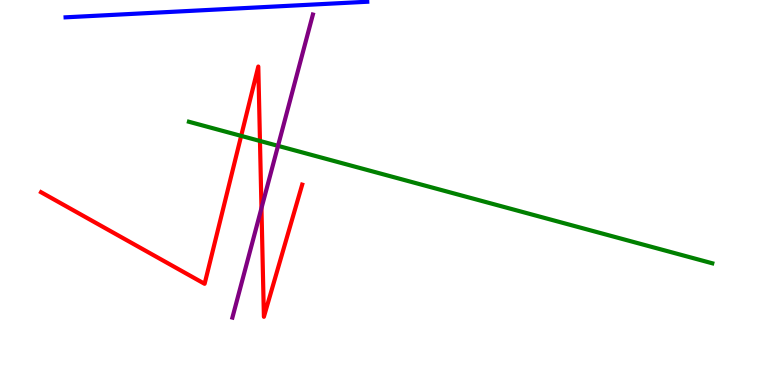[{'lines': ['blue', 'red'], 'intersections': []}, {'lines': ['green', 'red'], 'intersections': [{'x': 3.11, 'y': 6.47}, {'x': 3.35, 'y': 6.34}]}, {'lines': ['purple', 'red'], 'intersections': [{'x': 3.37, 'y': 4.59}]}, {'lines': ['blue', 'green'], 'intersections': []}, {'lines': ['blue', 'purple'], 'intersections': []}, {'lines': ['green', 'purple'], 'intersections': [{'x': 3.59, 'y': 6.21}]}]